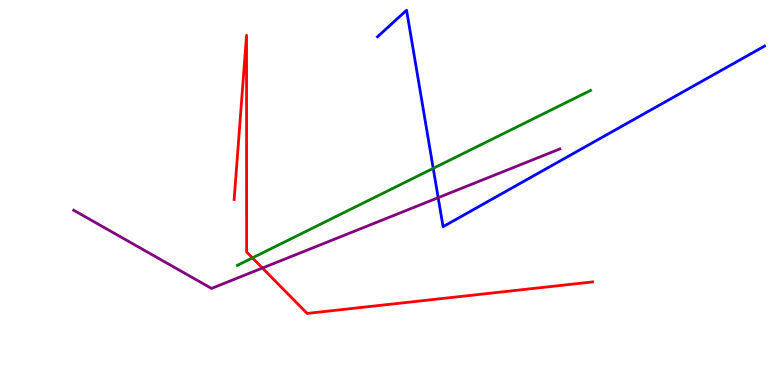[{'lines': ['blue', 'red'], 'intersections': []}, {'lines': ['green', 'red'], 'intersections': [{'x': 3.26, 'y': 3.3}]}, {'lines': ['purple', 'red'], 'intersections': [{'x': 3.39, 'y': 3.04}]}, {'lines': ['blue', 'green'], 'intersections': [{'x': 5.59, 'y': 5.63}]}, {'lines': ['blue', 'purple'], 'intersections': [{'x': 5.65, 'y': 4.87}]}, {'lines': ['green', 'purple'], 'intersections': []}]